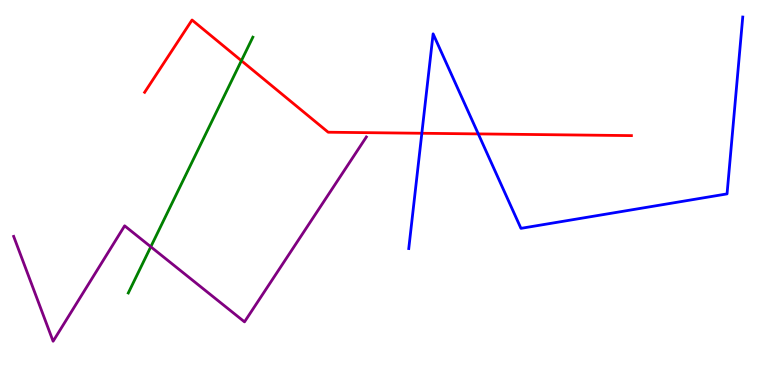[{'lines': ['blue', 'red'], 'intersections': [{'x': 5.44, 'y': 6.54}, {'x': 6.17, 'y': 6.52}]}, {'lines': ['green', 'red'], 'intersections': [{'x': 3.11, 'y': 8.42}]}, {'lines': ['purple', 'red'], 'intersections': []}, {'lines': ['blue', 'green'], 'intersections': []}, {'lines': ['blue', 'purple'], 'intersections': []}, {'lines': ['green', 'purple'], 'intersections': [{'x': 1.95, 'y': 3.59}]}]